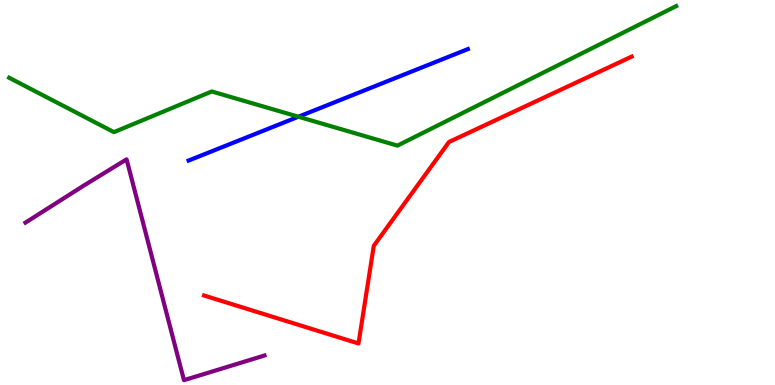[{'lines': ['blue', 'red'], 'intersections': []}, {'lines': ['green', 'red'], 'intersections': []}, {'lines': ['purple', 'red'], 'intersections': []}, {'lines': ['blue', 'green'], 'intersections': [{'x': 3.85, 'y': 6.97}]}, {'lines': ['blue', 'purple'], 'intersections': []}, {'lines': ['green', 'purple'], 'intersections': []}]